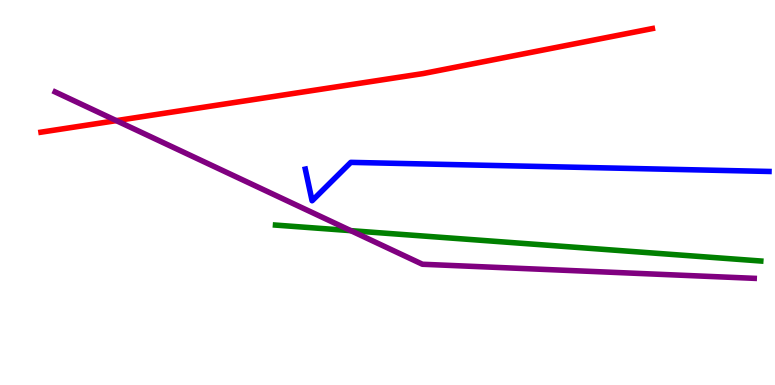[{'lines': ['blue', 'red'], 'intersections': []}, {'lines': ['green', 'red'], 'intersections': []}, {'lines': ['purple', 'red'], 'intersections': [{'x': 1.5, 'y': 6.87}]}, {'lines': ['blue', 'green'], 'intersections': []}, {'lines': ['blue', 'purple'], 'intersections': []}, {'lines': ['green', 'purple'], 'intersections': [{'x': 4.53, 'y': 4.01}]}]